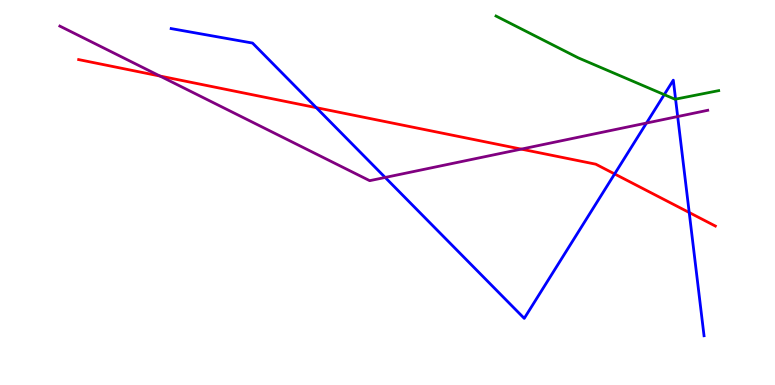[{'lines': ['blue', 'red'], 'intersections': [{'x': 4.08, 'y': 7.2}, {'x': 7.93, 'y': 5.48}, {'x': 8.89, 'y': 4.48}]}, {'lines': ['green', 'red'], 'intersections': []}, {'lines': ['purple', 'red'], 'intersections': [{'x': 2.06, 'y': 8.03}, {'x': 6.73, 'y': 6.13}]}, {'lines': ['blue', 'green'], 'intersections': [{'x': 8.57, 'y': 7.54}, {'x': 8.72, 'y': 7.42}]}, {'lines': ['blue', 'purple'], 'intersections': [{'x': 4.97, 'y': 5.39}, {'x': 8.34, 'y': 6.8}, {'x': 8.74, 'y': 6.97}]}, {'lines': ['green', 'purple'], 'intersections': []}]